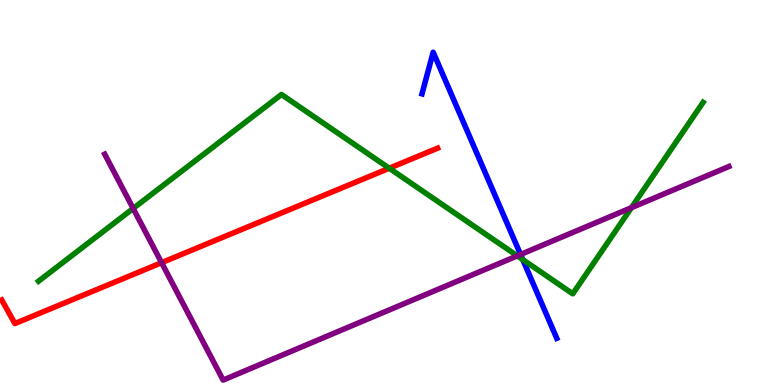[{'lines': ['blue', 'red'], 'intersections': []}, {'lines': ['green', 'red'], 'intersections': [{'x': 5.02, 'y': 5.63}]}, {'lines': ['purple', 'red'], 'intersections': [{'x': 2.08, 'y': 3.18}]}, {'lines': ['blue', 'green'], 'intersections': [{'x': 6.75, 'y': 3.26}]}, {'lines': ['blue', 'purple'], 'intersections': [{'x': 6.72, 'y': 3.39}]}, {'lines': ['green', 'purple'], 'intersections': [{'x': 1.72, 'y': 4.59}, {'x': 6.67, 'y': 3.35}, {'x': 8.15, 'y': 4.61}]}]